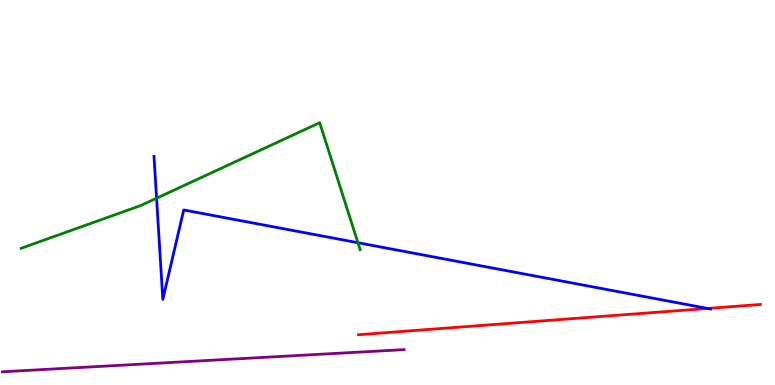[{'lines': ['blue', 'red'], 'intersections': [{'x': 9.13, 'y': 1.99}]}, {'lines': ['green', 'red'], 'intersections': []}, {'lines': ['purple', 'red'], 'intersections': []}, {'lines': ['blue', 'green'], 'intersections': [{'x': 2.02, 'y': 4.85}, {'x': 4.62, 'y': 3.7}]}, {'lines': ['blue', 'purple'], 'intersections': []}, {'lines': ['green', 'purple'], 'intersections': []}]